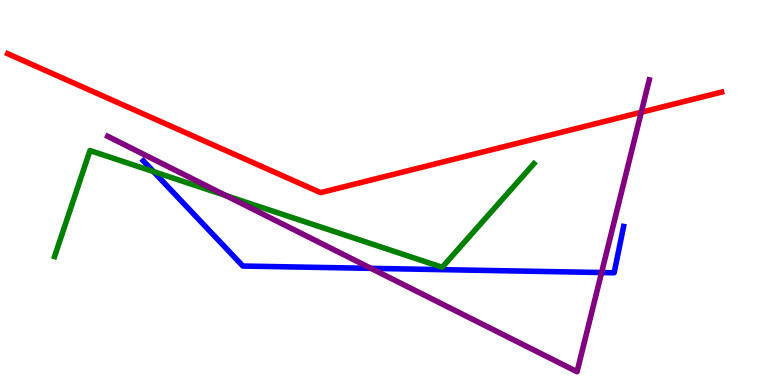[{'lines': ['blue', 'red'], 'intersections': []}, {'lines': ['green', 'red'], 'intersections': []}, {'lines': ['purple', 'red'], 'intersections': [{'x': 8.27, 'y': 7.08}]}, {'lines': ['blue', 'green'], 'intersections': [{'x': 1.98, 'y': 5.54}]}, {'lines': ['blue', 'purple'], 'intersections': [{'x': 4.79, 'y': 3.03}, {'x': 7.76, 'y': 2.92}]}, {'lines': ['green', 'purple'], 'intersections': [{'x': 2.92, 'y': 4.92}]}]